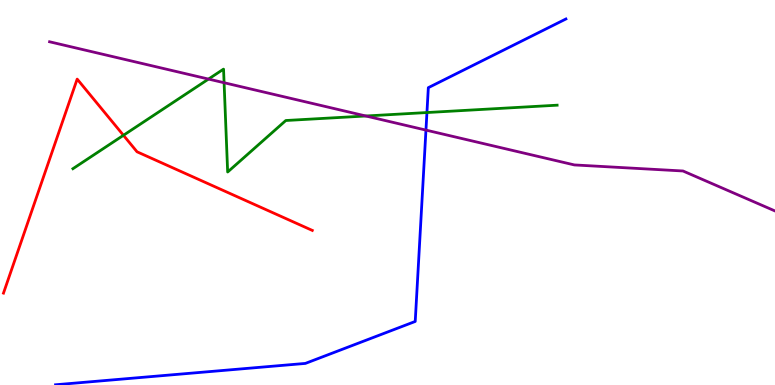[{'lines': ['blue', 'red'], 'intersections': []}, {'lines': ['green', 'red'], 'intersections': [{'x': 1.59, 'y': 6.49}]}, {'lines': ['purple', 'red'], 'intersections': []}, {'lines': ['blue', 'green'], 'intersections': [{'x': 5.51, 'y': 7.08}]}, {'lines': ['blue', 'purple'], 'intersections': [{'x': 5.5, 'y': 6.62}]}, {'lines': ['green', 'purple'], 'intersections': [{'x': 2.69, 'y': 7.95}, {'x': 2.89, 'y': 7.85}, {'x': 4.72, 'y': 6.99}]}]